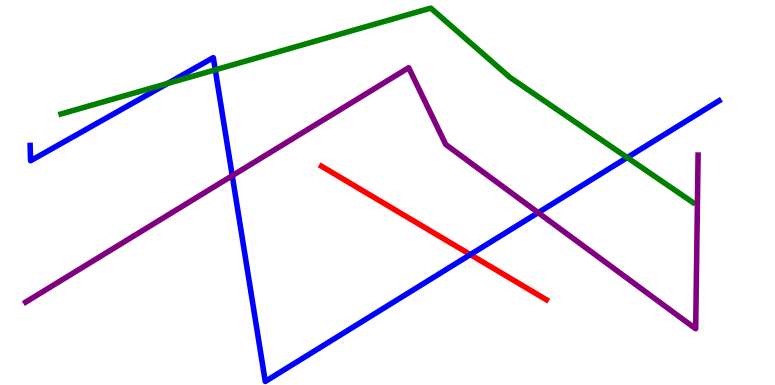[{'lines': ['blue', 'red'], 'intersections': [{'x': 6.07, 'y': 3.39}]}, {'lines': ['green', 'red'], 'intersections': []}, {'lines': ['purple', 'red'], 'intersections': []}, {'lines': ['blue', 'green'], 'intersections': [{'x': 2.16, 'y': 7.83}, {'x': 2.78, 'y': 8.19}, {'x': 8.09, 'y': 5.91}]}, {'lines': ['blue', 'purple'], 'intersections': [{'x': 3.0, 'y': 5.44}, {'x': 6.94, 'y': 4.48}]}, {'lines': ['green', 'purple'], 'intersections': []}]